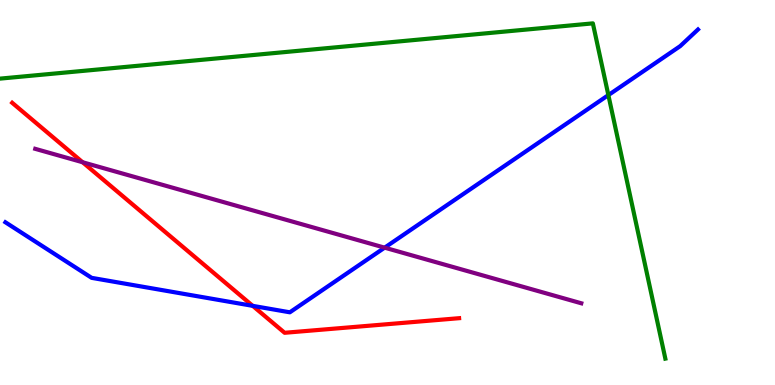[{'lines': ['blue', 'red'], 'intersections': [{'x': 3.26, 'y': 2.06}]}, {'lines': ['green', 'red'], 'intersections': []}, {'lines': ['purple', 'red'], 'intersections': [{'x': 1.07, 'y': 5.79}]}, {'lines': ['blue', 'green'], 'intersections': [{'x': 7.85, 'y': 7.53}]}, {'lines': ['blue', 'purple'], 'intersections': [{'x': 4.96, 'y': 3.57}]}, {'lines': ['green', 'purple'], 'intersections': []}]